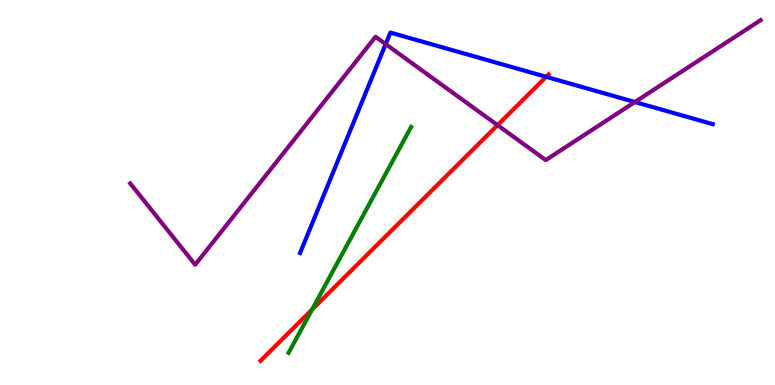[{'lines': ['blue', 'red'], 'intersections': [{'x': 7.05, 'y': 8.0}]}, {'lines': ['green', 'red'], 'intersections': [{'x': 4.03, 'y': 1.96}]}, {'lines': ['purple', 'red'], 'intersections': [{'x': 6.42, 'y': 6.75}]}, {'lines': ['blue', 'green'], 'intersections': []}, {'lines': ['blue', 'purple'], 'intersections': [{'x': 4.98, 'y': 8.85}, {'x': 8.19, 'y': 7.35}]}, {'lines': ['green', 'purple'], 'intersections': []}]